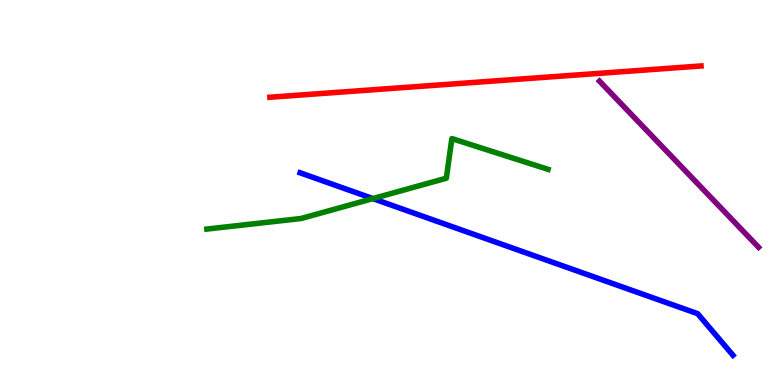[{'lines': ['blue', 'red'], 'intersections': []}, {'lines': ['green', 'red'], 'intersections': []}, {'lines': ['purple', 'red'], 'intersections': []}, {'lines': ['blue', 'green'], 'intersections': [{'x': 4.81, 'y': 4.84}]}, {'lines': ['blue', 'purple'], 'intersections': []}, {'lines': ['green', 'purple'], 'intersections': []}]